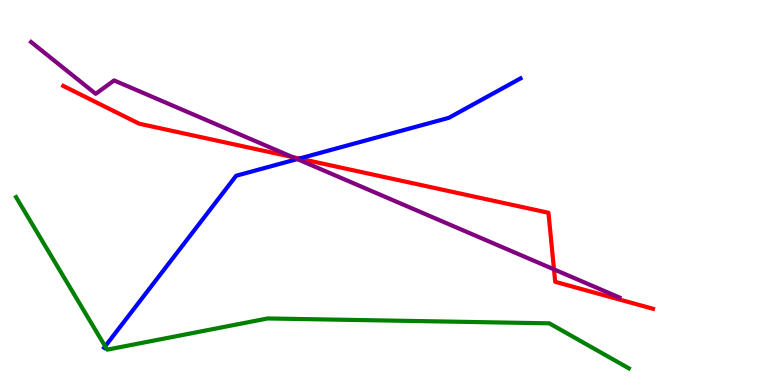[{'lines': ['blue', 'red'], 'intersections': [{'x': 3.86, 'y': 5.88}]}, {'lines': ['green', 'red'], 'intersections': []}, {'lines': ['purple', 'red'], 'intersections': [{'x': 3.78, 'y': 5.92}, {'x': 7.15, 'y': 3.0}]}, {'lines': ['blue', 'green'], 'intersections': [{'x': 1.36, 'y': 1.0}]}, {'lines': ['blue', 'purple'], 'intersections': [{'x': 3.84, 'y': 5.87}]}, {'lines': ['green', 'purple'], 'intersections': []}]